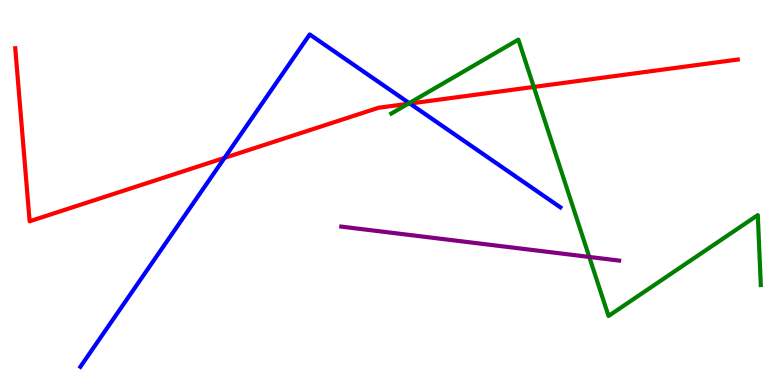[{'lines': ['blue', 'red'], 'intersections': [{'x': 2.9, 'y': 5.9}, {'x': 5.29, 'y': 7.31}]}, {'lines': ['green', 'red'], 'intersections': [{'x': 5.27, 'y': 7.3}, {'x': 6.89, 'y': 7.74}]}, {'lines': ['purple', 'red'], 'intersections': []}, {'lines': ['blue', 'green'], 'intersections': [{'x': 5.28, 'y': 7.32}]}, {'lines': ['blue', 'purple'], 'intersections': []}, {'lines': ['green', 'purple'], 'intersections': [{'x': 7.6, 'y': 3.33}]}]